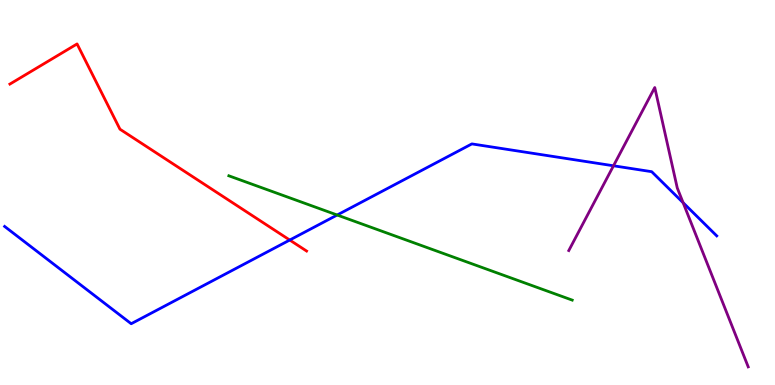[{'lines': ['blue', 'red'], 'intersections': [{'x': 3.74, 'y': 3.77}]}, {'lines': ['green', 'red'], 'intersections': []}, {'lines': ['purple', 'red'], 'intersections': []}, {'lines': ['blue', 'green'], 'intersections': [{'x': 4.35, 'y': 4.42}]}, {'lines': ['blue', 'purple'], 'intersections': [{'x': 7.92, 'y': 5.69}, {'x': 8.81, 'y': 4.74}]}, {'lines': ['green', 'purple'], 'intersections': []}]